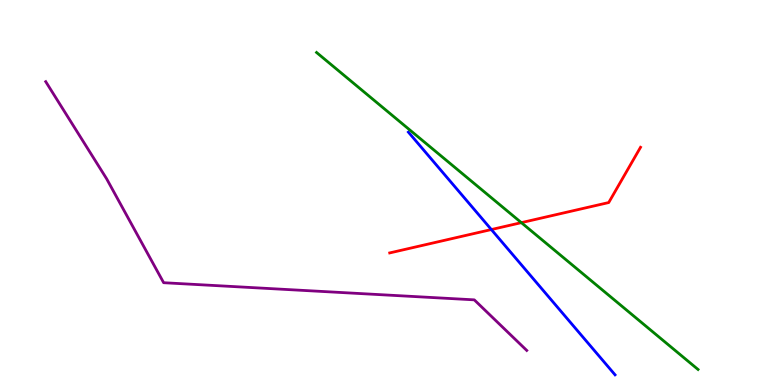[{'lines': ['blue', 'red'], 'intersections': [{'x': 6.34, 'y': 4.04}]}, {'lines': ['green', 'red'], 'intersections': [{'x': 6.73, 'y': 4.22}]}, {'lines': ['purple', 'red'], 'intersections': []}, {'lines': ['blue', 'green'], 'intersections': []}, {'lines': ['blue', 'purple'], 'intersections': []}, {'lines': ['green', 'purple'], 'intersections': []}]